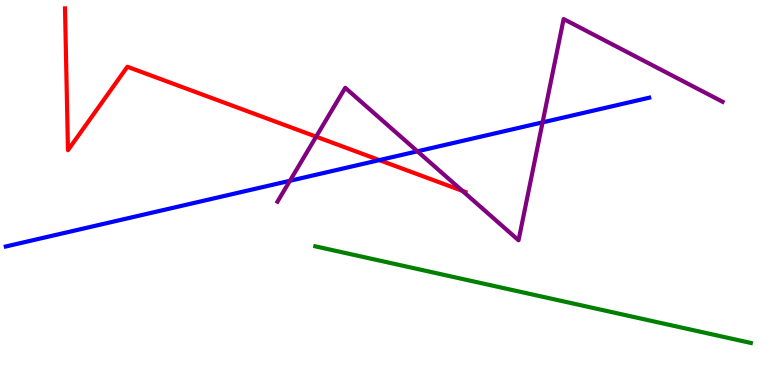[{'lines': ['blue', 'red'], 'intersections': [{'x': 4.9, 'y': 5.84}]}, {'lines': ['green', 'red'], 'intersections': []}, {'lines': ['purple', 'red'], 'intersections': [{'x': 4.08, 'y': 6.45}, {'x': 5.97, 'y': 5.04}]}, {'lines': ['blue', 'green'], 'intersections': []}, {'lines': ['blue', 'purple'], 'intersections': [{'x': 3.74, 'y': 5.3}, {'x': 5.39, 'y': 6.07}, {'x': 7.0, 'y': 6.82}]}, {'lines': ['green', 'purple'], 'intersections': []}]